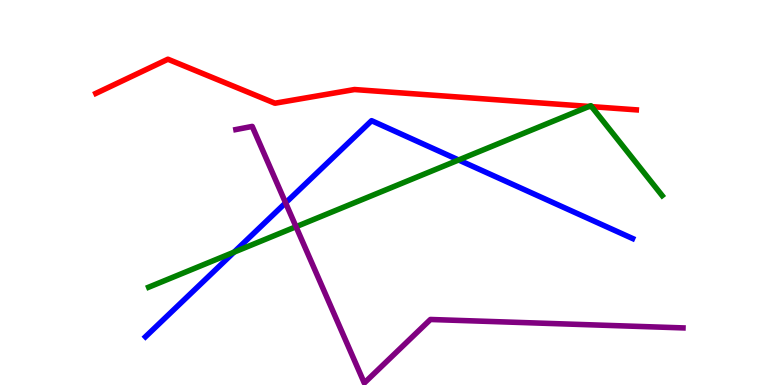[{'lines': ['blue', 'red'], 'intersections': []}, {'lines': ['green', 'red'], 'intersections': [{'x': 7.6, 'y': 7.24}, {'x': 7.63, 'y': 7.23}]}, {'lines': ['purple', 'red'], 'intersections': []}, {'lines': ['blue', 'green'], 'intersections': [{'x': 3.02, 'y': 3.45}, {'x': 5.92, 'y': 5.84}]}, {'lines': ['blue', 'purple'], 'intersections': [{'x': 3.69, 'y': 4.73}]}, {'lines': ['green', 'purple'], 'intersections': [{'x': 3.82, 'y': 4.11}]}]